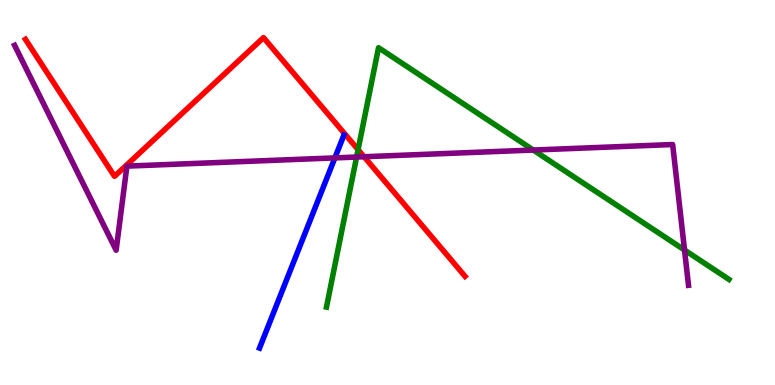[{'lines': ['blue', 'red'], 'intersections': []}, {'lines': ['green', 'red'], 'intersections': [{'x': 4.62, 'y': 6.11}]}, {'lines': ['purple', 'red'], 'intersections': [{'x': 4.7, 'y': 5.93}]}, {'lines': ['blue', 'green'], 'intersections': []}, {'lines': ['blue', 'purple'], 'intersections': [{'x': 4.32, 'y': 5.9}]}, {'lines': ['green', 'purple'], 'intersections': [{'x': 4.6, 'y': 5.92}, {'x': 6.88, 'y': 6.1}, {'x': 8.83, 'y': 3.51}]}]